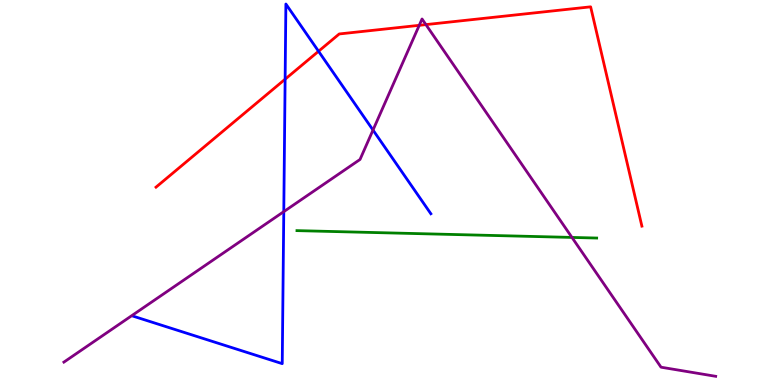[{'lines': ['blue', 'red'], 'intersections': [{'x': 3.68, 'y': 7.94}, {'x': 4.11, 'y': 8.67}]}, {'lines': ['green', 'red'], 'intersections': []}, {'lines': ['purple', 'red'], 'intersections': [{'x': 5.41, 'y': 9.34}, {'x': 5.5, 'y': 9.36}]}, {'lines': ['blue', 'green'], 'intersections': []}, {'lines': ['blue', 'purple'], 'intersections': [{'x': 3.66, 'y': 4.5}, {'x': 4.81, 'y': 6.62}]}, {'lines': ['green', 'purple'], 'intersections': [{'x': 7.38, 'y': 3.83}]}]